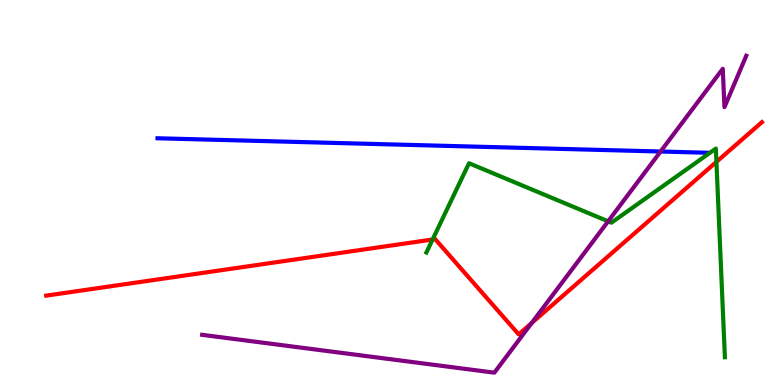[{'lines': ['blue', 'red'], 'intersections': []}, {'lines': ['green', 'red'], 'intersections': [{'x': 5.58, 'y': 3.78}, {'x': 9.24, 'y': 5.8}]}, {'lines': ['purple', 'red'], 'intersections': [{'x': 6.86, 'y': 1.61}]}, {'lines': ['blue', 'green'], 'intersections': []}, {'lines': ['blue', 'purple'], 'intersections': [{'x': 8.52, 'y': 6.06}]}, {'lines': ['green', 'purple'], 'intersections': [{'x': 7.85, 'y': 4.25}]}]